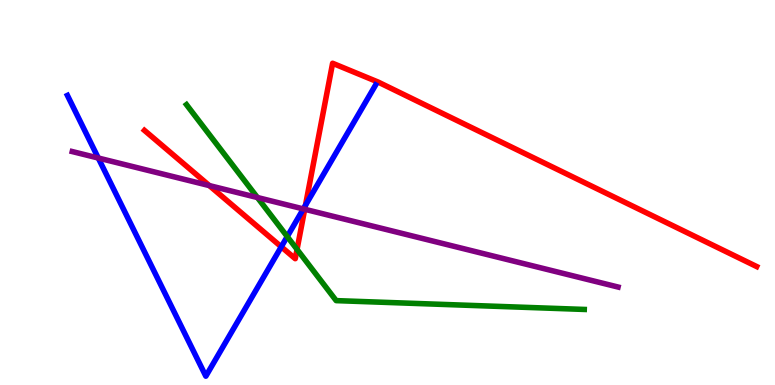[{'lines': ['blue', 'red'], 'intersections': [{'x': 3.63, 'y': 3.59}, {'x': 3.94, 'y': 4.67}]}, {'lines': ['green', 'red'], 'intersections': [{'x': 3.83, 'y': 3.52}]}, {'lines': ['purple', 'red'], 'intersections': [{'x': 2.7, 'y': 5.18}, {'x': 3.93, 'y': 4.56}]}, {'lines': ['blue', 'green'], 'intersections': [{'x': 3.71, 'y': 3.86}]}, {'lines': ['blue', 'purple'], 'intersections': [{'x': 1.27, 'y': 5.9}, {'x': 3.91, 'y': 4.57}]}, {'lines': ['green', 'purple'], 'intersections': [{'x': 3.32, 'y': 4.87}]}]